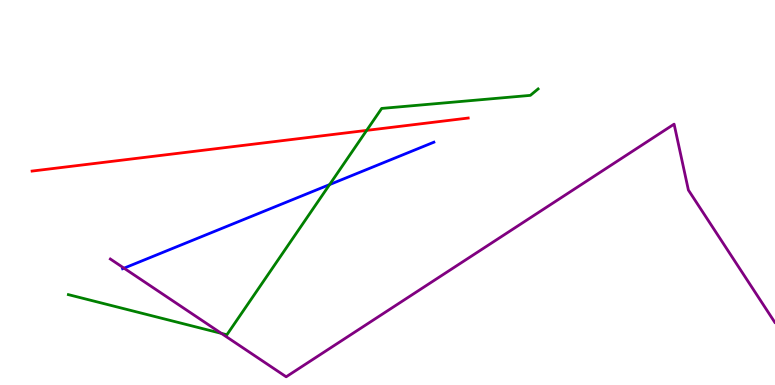[{'lines': ['blue', 'red'], 'intersections': []}, {'lines': ['green', 'red'], 'intersections': [{'x': 4.73, 'y': 6.61}]}, {'lines': ['purple', 'red'], 'intersections': []}, {'lines': ['blue', 'green'], 'intersections': [{'x': 4.25, 'y': 5.21}]}, {'lines': ['blue', 'purple'], 'intersections': [{'x': 1.6, 'y': 3.03}]}, {'lines': ['green', 'purple'], 'intersections': [{'x': 2.86, 'y': 1.34}]}]